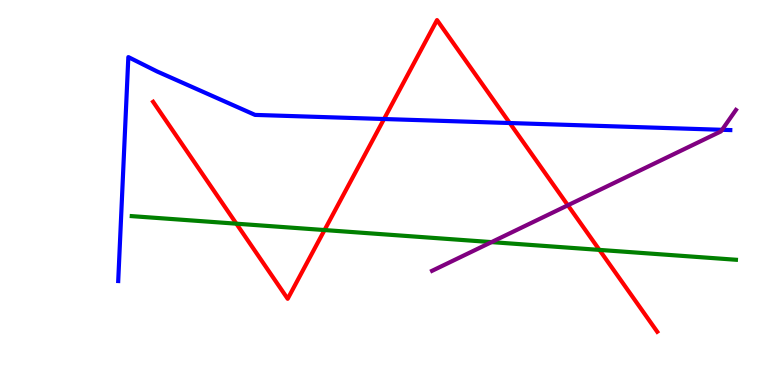[{'lines': ['blue', 'red'], 'intersections': [{'x': 4.96, 'y': 6.91}, {'x': 6.58, 'y': 6.8}]}, {'lines': ['green', 'red'], 'intersections': [{'x': 3.05, 'y': 4.19}, {'x': 4.19, 'y': 4.02}, {'x': 7.73, 'y': 3.51}]}, {'lines': ['purple', 'red'], 'intersections': [{'x': 7.33, 'y': 4.67}]}, {'lines': ['blue', 'green'], 'intersections': []}, {'lines': ['blue', 'purple'], 'intersections': [{'x': 9.32, 'y': 6.63}]}, {'lines': ['green', 'purple'], 'intersections': [{'x': 6.34, 'y': 3.71}]}]